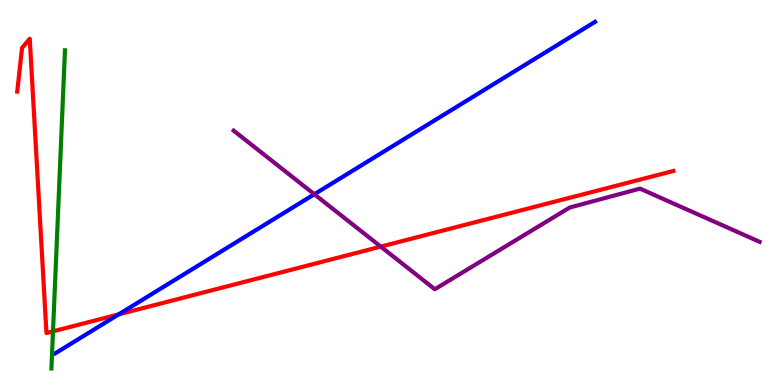[{'lines': ['blue', 'red'], 'intersections': [{'x': 1.53, 'y': 1.83}]}, {'lines': ['green', 'red'], 'intersections': [{'x': 0.684, 'y': 1.39}]}, {'lines': ['purple', 'red'], 'intersections': [{'x': 4.91, 'y': 3.59}]}, {'lines': ['blue', 'green'], 'intersections': []}, {'lines': ['blue', 'purple'], 'intersections': [{'x': 4.06, 'y': 4.95}]}, {'lines': ['green', 'purple'], 'intersections': []}]